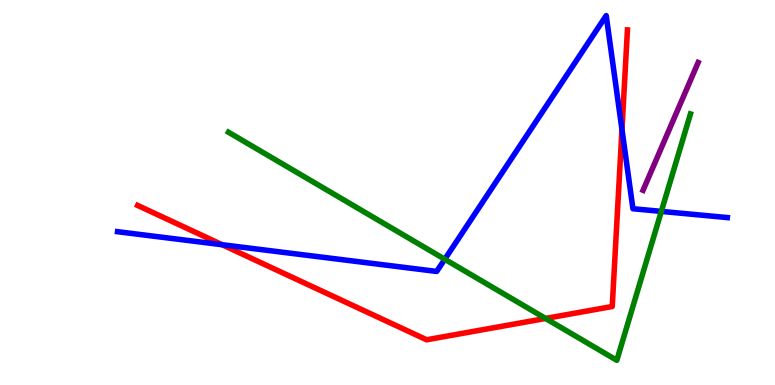[{'lines': ['blue', 'red'], 'intersections': [{'x': 2.87, 'y': 3.64}, {'x': 8.03, 'y': 6.64}]}, {'lines': ['green', 'red'], 'intersections': [{'x': 7.04, 'y': 1.73}]}, {'lines': ['purple', 'red'], 'intersections': []}, {'lines': ['blue', 'green'], 'intersections': [{'x': 5.74, 'y': 3.27}, {'x': 8.53, 'y': 4.51}]}, {'lines': ['blue', 'purple'], 'intersections': []}, {'lines': ['green', 'purple'], 'intersections': []}]